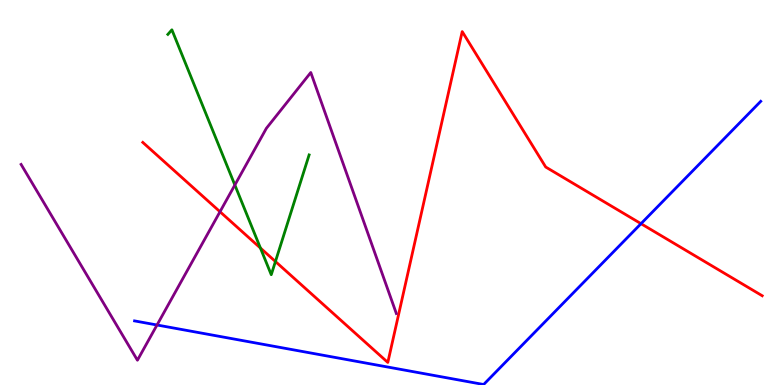[{'lines': ['blue', 'red'], 'intersections': [{'x': 8.27, 'y': 4.19}]}, {'lines': ['green', 'red'], 'intersections': [{'x': 3.36, 'y': 3.56}, {'x': 3.55, 'y': 3.21}]}, {'lines': ['purple', 'red'], 'intersections': [{'x': 2.84, 'y': 4.5}]}, {'lines': ['blue', 'green'], 'intersections': []}, {'lines': ['blue', 'purple'], 'intersections': [{'x': 2.03, 'y': 1.56}]}, {'lines': ['green', 'purple'], 'intersections': [{'x': 3.03, 'y': 5.19}]}]